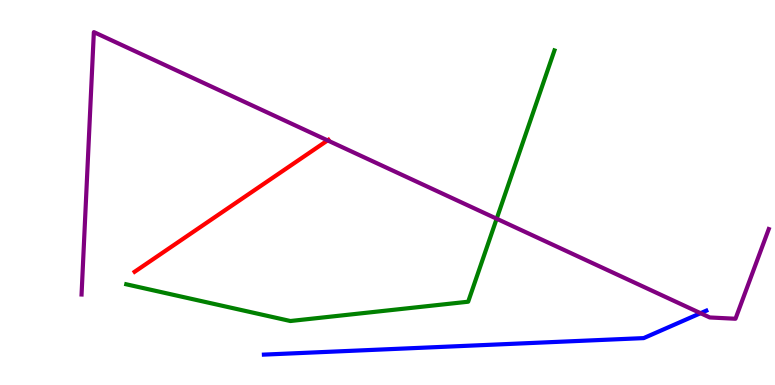[{'lines': ['blue', 'red'], 'intersections': []}, {'lines': ['green', 'red'], 'intersections': []}, {'lines': ['purple', 'red'], 'intersections': [{'x': 4.23, 'y': 6.35}]}, {'lines': ['blue', 'green'], 'intersections': []}, {'lines': ['blue', 'purple'], 'intersections': [{'x': 9.04, 'y': 1.87}]}, {'lines': ['green', 'purple'], 'intersections': [{'x': 6.41, 'y': 4.32}]}]